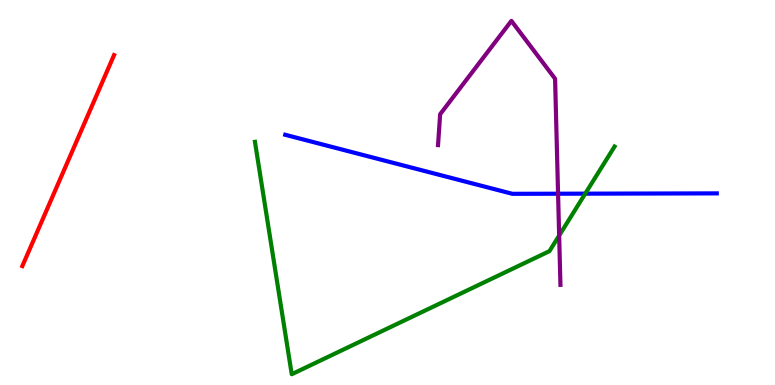[{'lines': ['blue', 'red'], 'intersections': []}, {'lines': ['green', 'red'], 'intersections': []}, {'lines': ['purple', 'red'], 'intersections': []}, {'lines': ['blue', 'green'], 'intersections': [{'x': 7.55, 'y': 4.97}]}, {'lines': ['blue', 'purple'], 'intersections': [{'x': 7.2, 'y': 4.97}]}, {'lines': ['green', 'purple'], 'intersections': [{'x': 7.21, 'y': 3.88}]}]